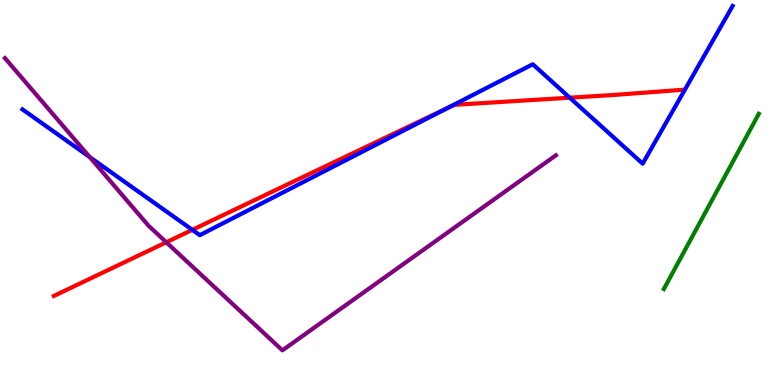[{'lines': ['blue', 'red'], 'intersections': [{'x': 2.48, 'y': 4.03}, {'x': 5.77, 'y': 7.19}, {'x': 7.35, 'y': 7.46}]}, {'lines': ['green', 'red'], 'intersections': []}, {'lines': ['purple', 'red'], 'intersections': [{'x': 2.15, 'y': 3.71}]}, {'lines': ['blue', 'green'], 'intersections': []}, {'lines': ['blue', 'purple'], 'intersections': [{'x': 1.16, 'y': 5.92}]}, {'lines': ['green', 'purple'], 'intersections': []}]